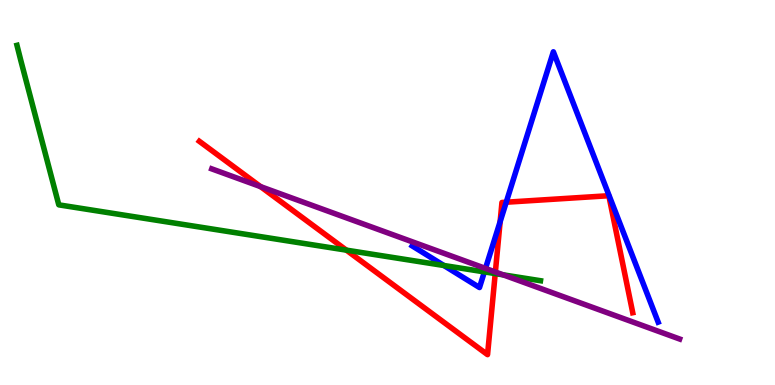[{'lines': ['blue', 'red'], 'intersections': [{'x': 6.45, 'y': 4.24}, {'x': 6.53, 'y': 4.75}]}, {'lines': ['green', 'red'], 'intersections': [{'x': 4.47, 'y': 3.5}, {'x': 6.39, 'y': 2.89}]}, {'lines': ['purple', 'red'], 'intersections': [{'x': 3.36, 'y': 5.15}, {'x': 6.39, 'y': 2.93}]}, {'lines': ['blue', 'green'], 'intersections': [{'x': 5.73, 'y': 3.1}, {'x': 6.25, 'y': 2.94}]}, {'lines': ['blue', 'purple'], 'intersections': [{'x': 6.26, 'y': 3.03}]}, {'lines': ['green', 'purple'], 'intersections': [{'x': 6.49, 'y': 2.86}]}]